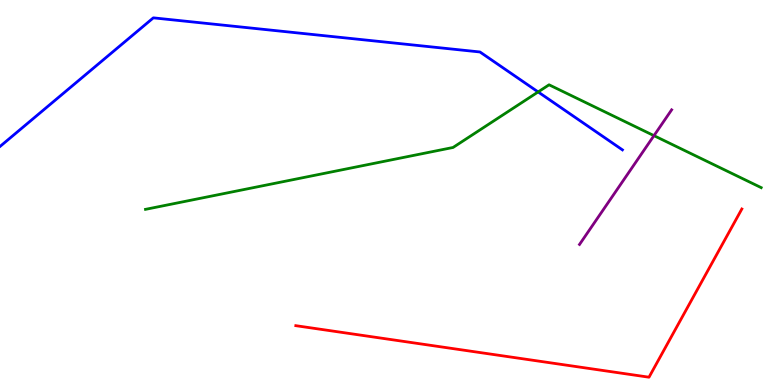[{'lines': ['blue', 'red'], 'intersections': []}, {'lines': ['green', 'red'], 'intersections': []}, {'lines': ['purple', 'red'], 'intersections': []}, {'lines': ['blue', 'green'], 'intersections': [{'x': 6.94, 'y': 7.61}]}, {'lines': ['blue', 'purple'], 'intersections': []}, {'lines': ['green', 'purple'], 'intersections': [{'x': 8.44, 'y': 6.48}]}]